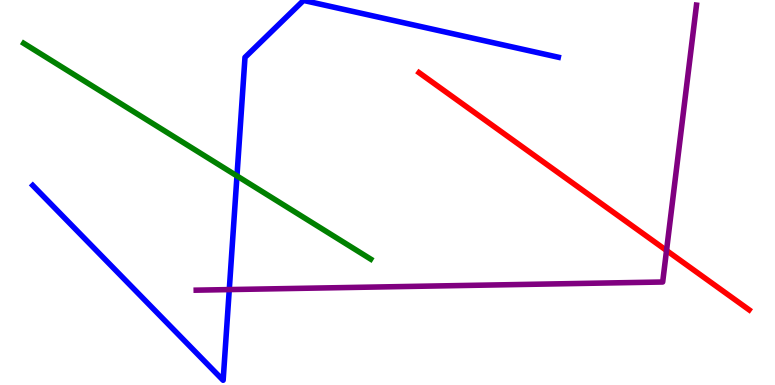[{'lines': ['blue', 'red'], 'intersections': []}, {'lines': ['green', 'red'], 'intersections': []}, {'lines': ['purple', 'red'], 'intersections': [{'x': 8.6, 'y': 3.49}]}, {'lines': ['blue', 'green'], 'intersections': [{'x': 3.06, 'y': 5.43}]}, {'lines': ['blue', 'purple'], 'intersections': [{'x': 2.96, 'y': 2.48}]}, {'lines': ['green', 'purple'], 'intersections': []}]